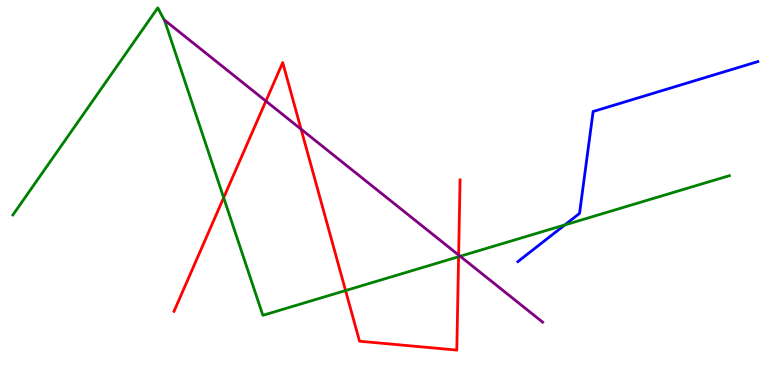[{'lines': ['blue', 'red'], 'intersections': []}, {'lines': ['green', 'red'], 'intersections': [{'x': 2.89, 'y': 4.87}, {'x': 4.46, 'y': 2.45}, {'x': 5.92, 'y': 3.33}]}, {'lines': ['purple', 'red'], 'intersections': [{'x': 3.43, 'y': 7.37}, {'x': 3.88, 'y': 6.64}, {'x': 5.92, 'y': 3.38}]}, {'lines': ['blue', 'green'], 'intersections': [{'x': 7.29, 'y': 4.16}]}, {'lines': ['blue', 'purple'], 'intersections': []}, {'lines': ['green', 'purple'], 'intersections': [{'x': 5.94, 'y': 3.34}]}]